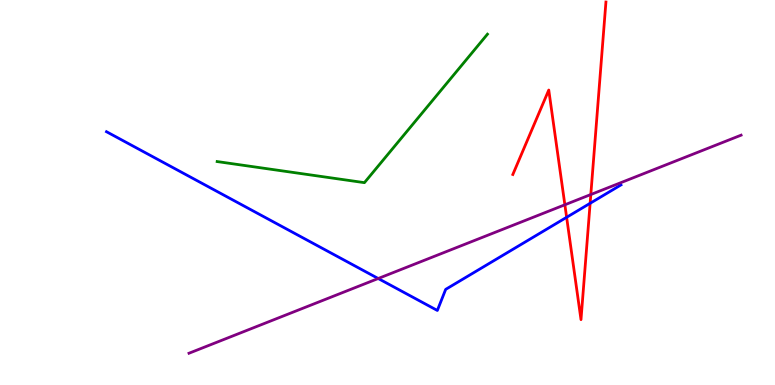[{'lines': ['blue', 'red'], 'intersections': [{'x': 7.31, 'y': 4.36}, {'x': 7.61, 'y': 4.72}]}, {'lines': ['green', 'red'], 'intersections': []}, {'lines': ['purple', 'red'], 'intersections': [{'x': 7.29, 'y': 4.68}, {'x': 7.62, 'y': 4.95}]}, {'lines': ['blue', 'green'], 'intersections': []}, {'lines': ['blue', 'purple'], 'intersections': [{'x': 4.88, 'y': 2.77}]}, {'lines': ['green', 'purple'], 'intersections': []}]